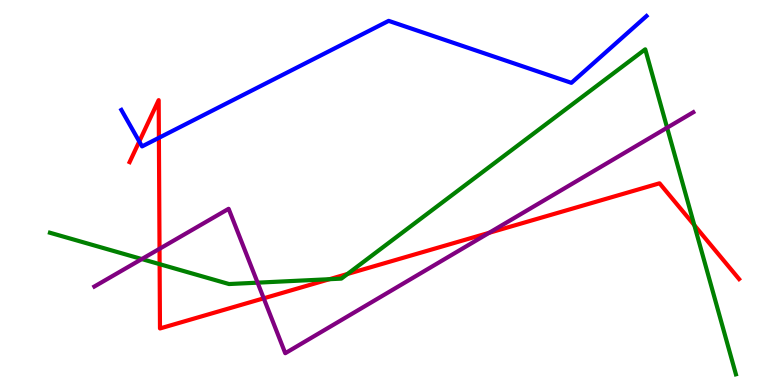[{'lines': ['blue', 'red'], 'intersections': [{'x': 1.8, 'y': 6.32}, {'x': 2.05, 'y': 6.42}]}, {'lines': ['green', 'red'], 'intersections': [{'x': 2.06, 'y': 3.14}, {'x': 4.25, 'y': 2.75}, {'x': 4.48, 'y': 2.88}, {'x': 8.96, 'y': 4.15}]}, {'lines': ['purple', 'red'], 'intersections': [{'x': 2.06, 'y': 3.54}, {'x': 3.4, 'y': 2.25}, {'x': 6.31, 'y': 3.95}]}, {'lines': ['blue', 'green'], 'intersections': []}, {'lines': ['blue', 'purple'], 'intersections': []}, {'lines': ['green', 'purple'], 'intersections': [{'x': 1.83, 'y': 3.27}, {'x': 3.32, 'y': 2.66}, {'x': 8.61, 'y': 6.68}]}]